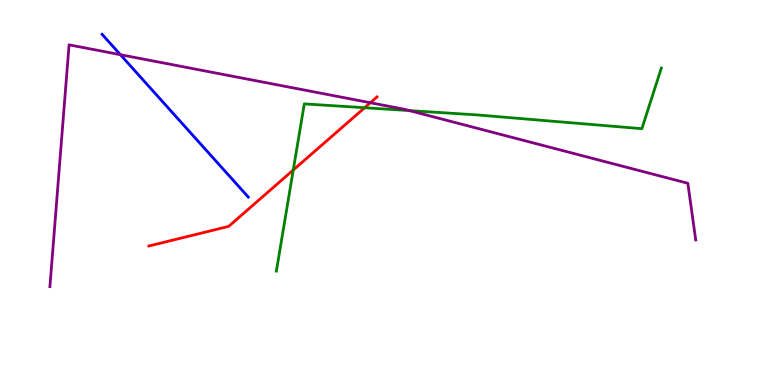[{'lines': ['blue', 'red'], 'intersections': []}, {'lines': ['green', 'red'], 'intersections': [{'x': 3.78, 'y': 5.58}, {'x': 4.71, 'y': 7.2}]}, {'lines': ['purple', 'red'], 'intersections': [{'x': 4.78, 'y': 7.33}]}, {'lines': ['blue', 'green'], 'intersections': []}, {'lines': ['blue', 'purple'], 'intersections': [{'x': 1.55, 'y': 8.58}]}, {'lines': ['green', 'purple'], 'intersections': [{'x': 5.28, 'y': 7.13}]}]